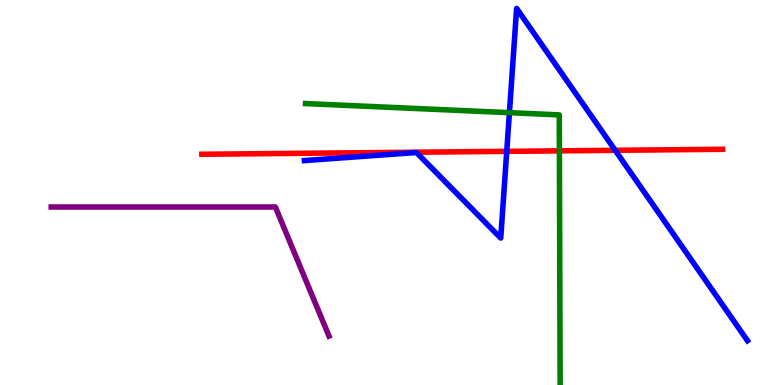[{'lines': ['blue', 'red'], 'intersections': [{'x': 6.54, 'y': 6.07}, {'x': 7.94, 'y': 6.1}]}, {'lines': ['green', 'red'], 'intersections': [{'x': 7.22, 'y': 6.08}]}, {'lines': ['purple', 'red'], 'intersections': []}, {'lines': ['blue', 'green'], 'intersections': [{'x': 6.57, 'y': 7.07}]}, {'lines': ['blue', 'purple'], 'intersections': []}, {'lines': ['green', 'purple'], 'intersections': []}]